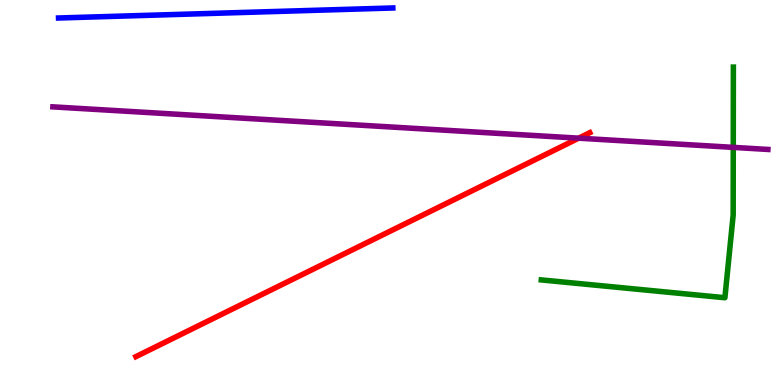[{'lines': ['blue', 'red'], 'intersections': []}, {'lines': ['green', 'red'], 'intersections': []}, {'lines': ['purple', 'red'], 'intersections': [{'x': 7.47, 'y': 6.41}]}, {'lines': ['blue', 'green'], 'intersections': []}, {'lines': ['blue', 'purple'], 'intersections': []}, {'lines': ['green', 'purple'], 'intersections': [{'x': 9.46, 'y': 6.17}]}]